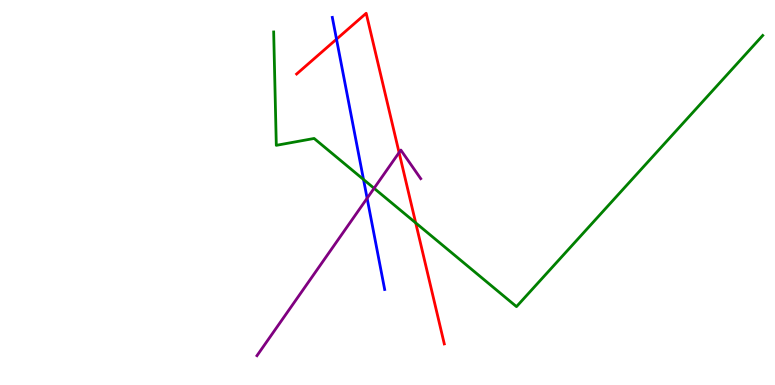[{'lines': ['blue', 'red'], 'intersections': [{'x': 4.34, 'y': 8.98}]}, {'lines': ['green', 'red'], 'intersections': [{'x': 5.36, 'y': 4.21}]}, {'lines': ['purple', 'red'], 'intersections': [{'x': 5.15, 'y': 6.04}]}, {'lines': ['blue', 'green'], 'intersections': [{'x': 4.69, 'y': 5.34}]}, {'lines': ['blue', 'purple'], 'intersections': [{'x': 4.74, 'y': 4.85}]}, {'lines': ['green', 'purple'], 'intersections': [{'x': 4.83, 'y': 5.11}]}]